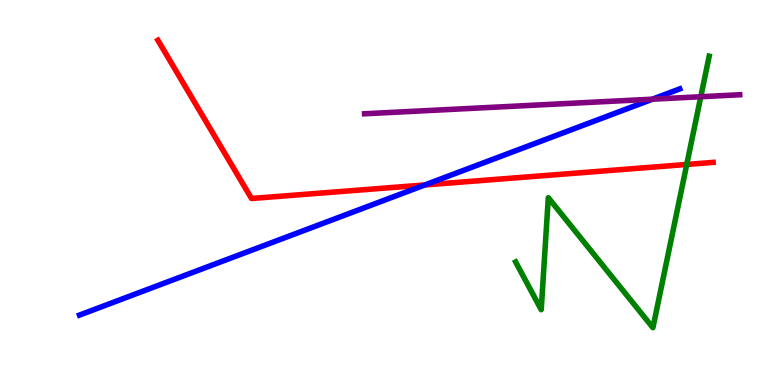[{'lines': ['blue', 'red'], 'intersections': [{'x': 5.48, 'y': 5.2}]}, {'lines': ['green', 'red'], 'intersections': [{'x': 8.86, 'y': 5.73}]}, {'lines': ['purple', 'red'], 'intersections': []}, {'lines': ['blue', 'green'], 'intersections': []}, {'lines': ['blue', 'purple'], 'intersections': [{'x': 8.42, 'y': 7.42}]}, {'lines': ['green', 'purple'], 'intersections': [{'x': 9.04, 'y': 7.49}]}]